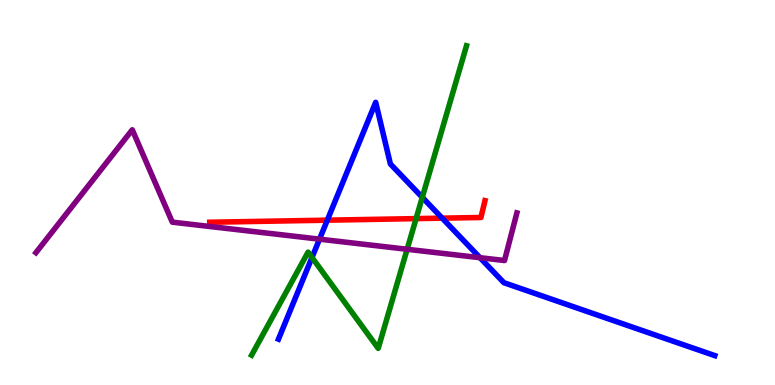[{'lines': ['blue', 'red'], 'intersections': [{'x': 4.22, 'y': 4.28}, {'x': 5.71, 'y': 4.33}]}, {'lines': ['green', 'red'], 'intersections': [{'x': 5.37, 'y': 4.32}]}, {'lines': ['purple', 'red'], 'intersections': []}, {'lines': ['blue', 'green'], 'intersections': [{'x': 4.03, 'y': 3.31}, {'x': 5.45, 'y': 4.87}]}, {'lines': ['blue', 'purple'], 'intersections': [{'x': 4.12, 'y': 3.79}, {'x': 6.19, 'y': 3.31}]}, {'lines': ['green', 'purple'], 'intersections': [{'x': 5.25, 'y': 3.53}]}]